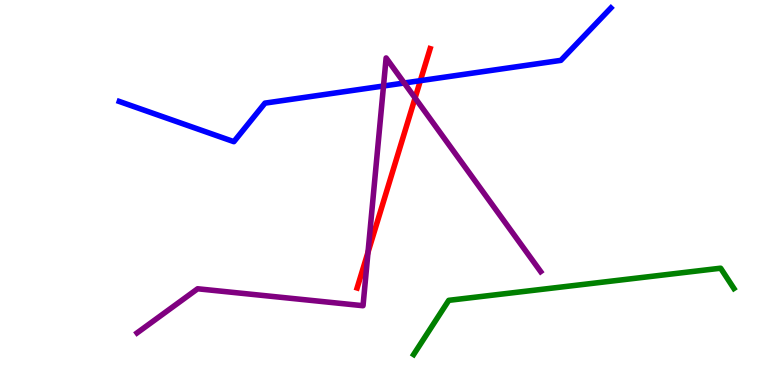[{'lines': ['blue', 'red'], 'intersections': [{'x': 5.42, 'y': 7.9}]}, {'lines': ['green', 'red'], 'intersections': []}, {'lines': ['purple', 'red'], 'intersections': [{'x': 4.75, 'y': 3.45}, {'x': 5.36, 'y': 7.45}]}, {'lines': ['blue', 'green'], 'intersections': []}, {'lines': ['blue', 'purple'], 'intersections': [{'x': 4.95, 'y': 7.77}, {'x': 5.22, 'y': 7.84}]}, {'lines': ['green', 'purple'], 'intersections': []}]